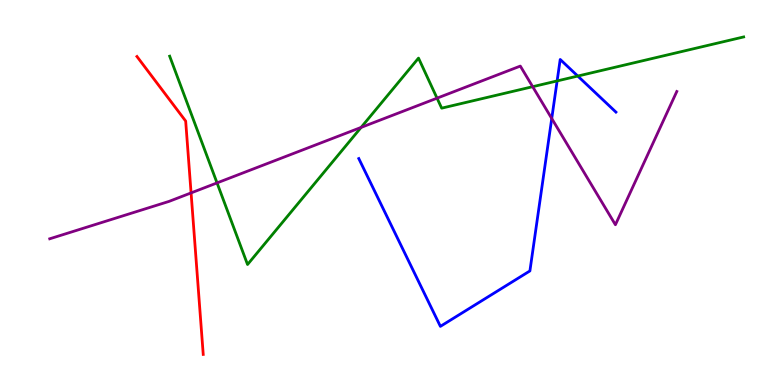[{'lines': ['blue', 'red'], 'intersections': []}, {'lines': ['green', 'red'], 'intersections': []}, {'lines': ['purple', 'red'], 'intersections': [{'x': 2.47, 'y': 4.99}]}, {'lines': ['blue', 'green'], 'intersections': [{'x': 7.19, 'y': 7.9}, {'x': 7.46, 'y': 8.02}]}, {'lines': ['blue', 'purple'], 'intersections': [{'x': 7.12, 'y': 6.92}]}, {'lines': ['green', 'purple'], 'intersections': [{'x': 2.8, 'y': 5.25}, {'x': 4.66, 'y': 6.69}, {'x': 5.64, 'y': 7.45}, {'x': 6.87, 'y': 7.75}]}]